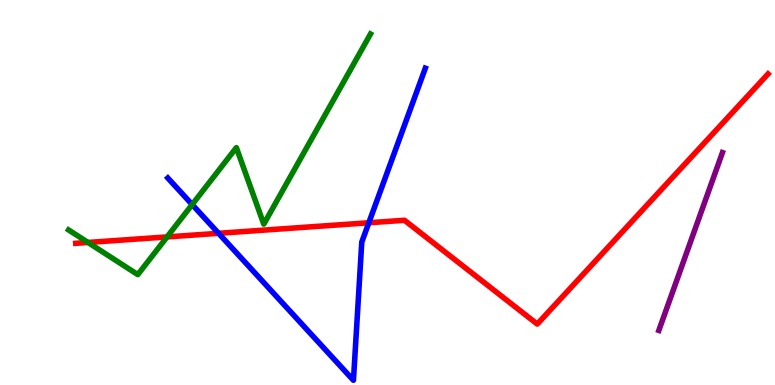[{'lines': ['blue', 'red'], 'intersections': [{'x': 2.82, 'y': 3.94}, {'x': 4.76, 'y': 4.21}]}, {'lines': ['green', 'red'], 'intersections': [{'x': 1.14, 'y': 3.7}, {'x': 2.16, 'y': 3.85}]}, {'lines': ['purple', 'red'], 'intersections': []}, {'lines': ['blue', 'green'], 'intersections': [{'x': 2.48, 'y': 4.69}]}, {'lines': ['blue', 'purple'], 'intersections': []}, {'lines': ['green', 'purple'], 'intersections': []}]